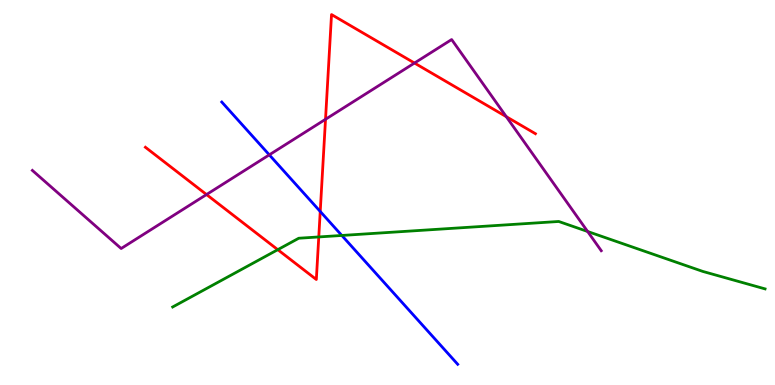[{'lines': ['blue', 'red'], 'intersections': [{'x': 4.13, 'y': 4.51}]}, {'lines': ['green', 'red'], 'intersections': [{'x': 3.58, 'y': 3.51}, {'x': 4.11, 'y': 3.85}]}, {'lines': ['purple', 'red'], 'intersections': [{'x': 2.66, 'y': 4.95}, {'x': 4.2, 'y': 6.9}, {'x': 5.35, 'y': 8.36}, {'x': 6.53, 'y': 6.97}]}, {'lines': ['blue', 'green'], 'intersections': [{'x': 4.41, 'y': 3.88}]}, {'lines': ['blue', 'purple'], 'intersections': [{'x': 3.47, 'y': 5.98}]}, {'lines': ['green', 'purple'], 'intersections': [{'x': 7.58, 'y': 3.99}]}]